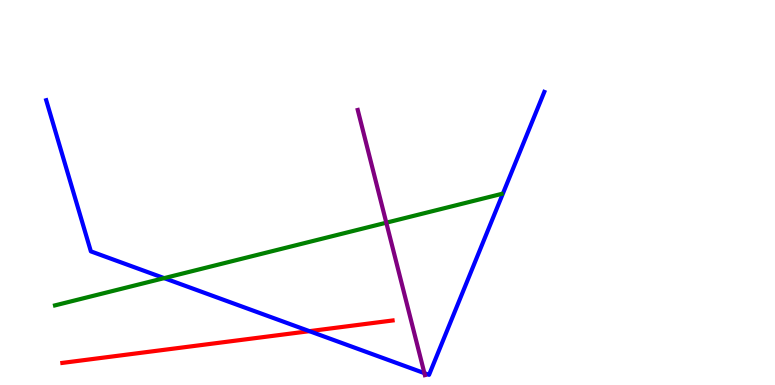[{'lines': ['blue', 'red'], 'intersections': [{'x': 3.99, 'y': 1.4}]}, {'lines': ['green', 'red'], 'intersections': []}, {'lines': ['purple', 'red'], 'intersections': []}, {'lines': ['blue', 'green'], 'intersections': [{'x': 2.12, 'y': 2.78}]}, {'lines': ['blue', 'purple'], 'intersections': [{'x': 5.48, 'y': 0.308}]}, {'lines': ['green', 'purple'], 'intersections': [{'x': 4.98, 'y': 4.22}]}]